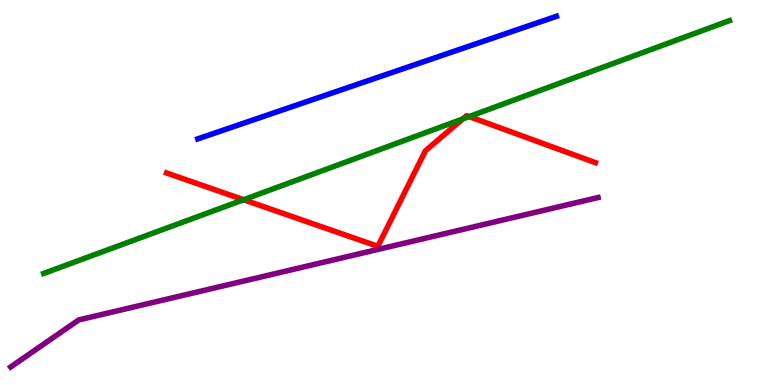[{'lines': ['blue', 'red'], 'intersections': []}, {'lines': ['green', 'red'], 'intersections': [{'x': 3.14, 'y': 4.81}, {'x': 5.97, 'y': 6.91}, {'x': 6.05, 'y': 6.97}]}, {'lines': ['purple', 'red'], 'intersections': []}, {'lines': ['blue', 'green'], 'intersections': []}, {'lines': ['blue', 'purple'], 'intersections': []}, {'lines': ['green', 'purple'], 'intersections': []}]